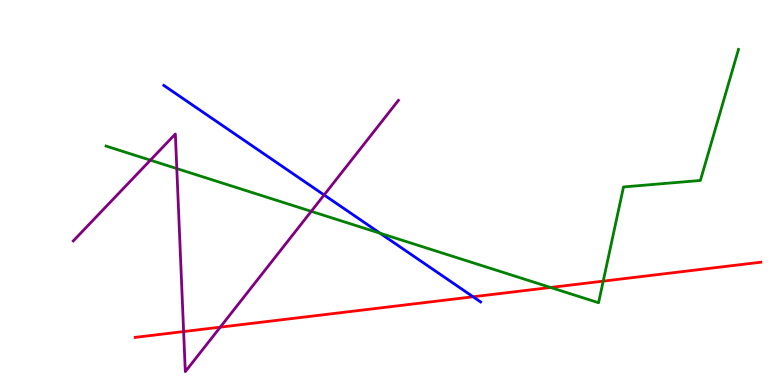[{'lines': ['blue', 'red'], 'intersections': [{'x': 6.1, 'y': 2.29}]}, {'lines': ['green', 'red'], 'intersections': [{'x': 7.1, 'y': 2.53}, {'x': 7.78, 'y': 2.7}]}, {'lines': ['purple', 'red'], 'intersections': [{'x': 2.37, 'y': 1.39}, {'x': 2.84, 'y': 1.5}]}, {'lines': ['blue', 'green'], 'intersections': [{'x': 4.9, 'y': 3.94}]}, {'lines': ['blue', 'purple'], 'intersections': [{'x': 4.18, 'y': 4.94}]}, {'lines': ['green', 'purple'], 'intersections': [{'x': 1.94, 'y': 5.84}, {'x': 2.28, 'y': 5.62}, {'x': 4.02, 'y': 4.51}]}]